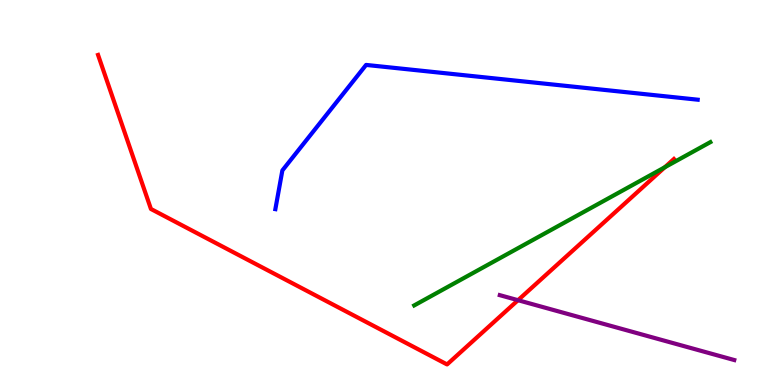[{'lines': ['blue', 'red'], 'intersections': []}, {'lines': ['green', 'red'], 'intersections': [{'x': 8.58, 'y': 5.66}]}, {'lines': ['purple', 'red'], 'intersections': [{'x': 6.68, 'y': 2.2}]}, {'lines': ['blue', 'green'], 'intersections': []}, {'lines': ['blue', 'purple'], 'intersections': []}, {'lines': ['green', 'purple'], 'intersections': []}]